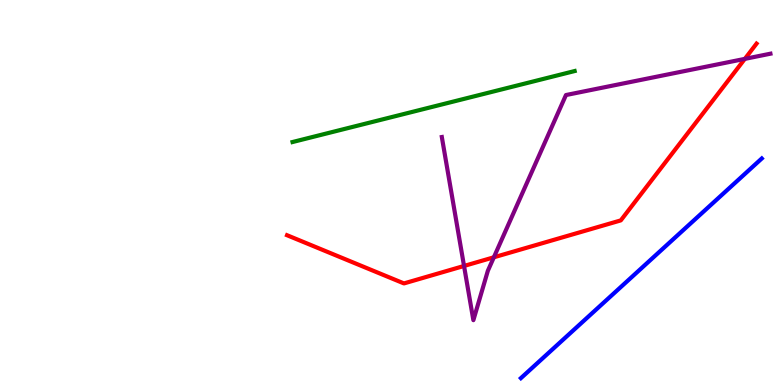[{'lines': ['blue', 'red'], 'intersections': []}, {'lines': ['green', 'red'], 'intersections': []}, {'lines': ['purple', 'red'], 'intersections': [{'x': 5.99, 'y': 3.09}, {'x': 6.37, 'y': 3.32}, {'x': 9.61, 'y': 8.47}]}, {'lines': ['blue', 'green'], 'intersections': []}, {'lines': ['blue', 'purple'], 'intersections': []}, {'lines': ['green', 'purple'], 'intersections': []}]